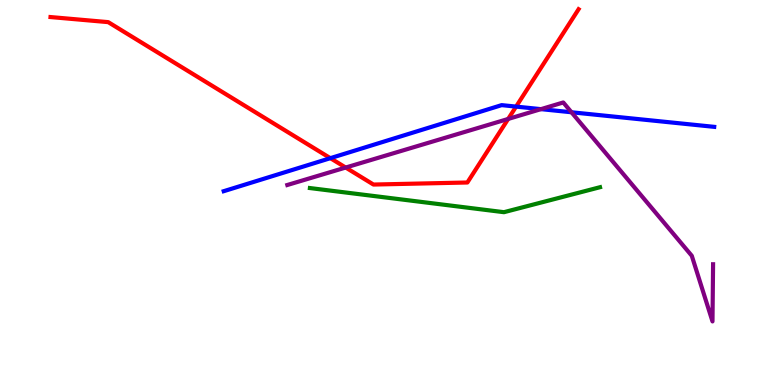[{'lines': ['blue', 'red'], 'intersections': [{'x': 4.26, 'y': 5.89}, {'x': 6.66, 'y': 7.23}]}, {'lines': ['green', 'red'], 'intersections': []}, {'lines': ['purple', 'red'], 'intersections': [{'x': 4.46, 'y': 5.65}, {'x': 6.56, 'y': 6.91}]}, {'lines': ['blue', 'green'], 'intersections': []}, {'lines': ['blue', 'purple'], 'intersections': [{'x': 6.98, 'y': 7.17}, {'x': 7.37, 'y': 7.08}]}, {'lines': ['green', 'purple'], 'intersections': []}]